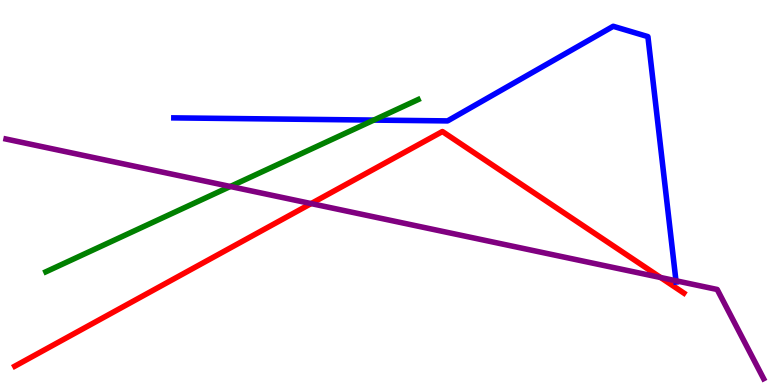[{'lines': ['blue', 'red'], 'intersections': []}, {'lines': ['green', 'red'], 'intersections': []}, {'lines': ['purple', 'red'], 'intersections': [{'x': 4.01, 'y': 4.71}, {'x': 8.52, 'y': 2.79}]}, {'lines': ['blue', 'green'], 'intersections': [{'x': 4.82, 'y': 6.88}]}, {'lines': ['blue', 'purple'], 'intersections': [{'x': 8.72, 'y': 2.71}]}, {'lines': ['green', 'purple'], 'intersections': [{'x': 2.97, 'y': 5.16}]}]